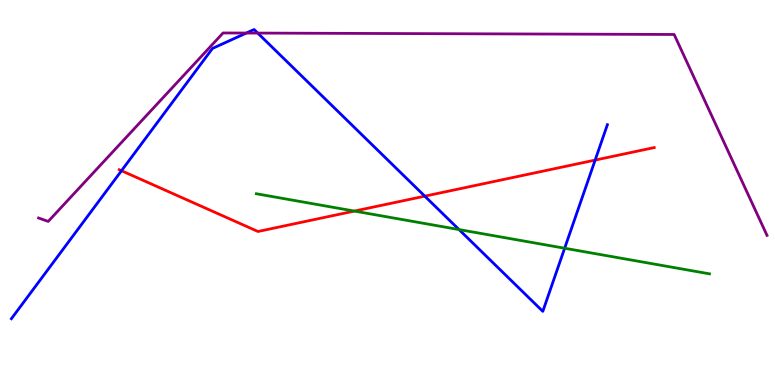[{'lines': ['blue', 'red'], 'intersections': [{'x': 1.57, 'y': 5.57}, {'x': 5.48, 'y': 4.9}, {'x': 7.68, 'y': 5.84}]}, {'lines': ['green', 'red'], 'intersections': [{'x': 4.57, 'y': 4.52}]}, {'lines': ['purple', 'red'], 'intersections': []}, {'lines': ['blue', 'green'], 'intersections': [{'x': 5.92, 'y': 4.04}, {'x': 7.29, 'y': 3.55}]}, {'lines': ['blue', 'purple'], 'intersections': [{'x': 3.18, 'y': 9.14}, {'x': 3.33, 'y': 9.14}]}, {'lines': ['green', 'purple'], 'intersections': []}]